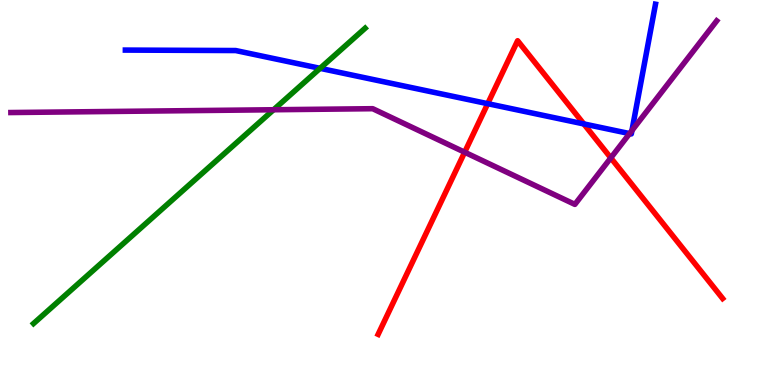[{'lines': ['blue', 'red'], 'intersections': [{'x': 6.29, 'y': 7.31}, {'x': 7.53, 'y': 6.78}]}, {'lines': ['green', 'red'], 'intersections': []}, {'lines': ['purple', 'red'], 'intersections': [{'x': 6.0, 'y': 6.05}, {'x': 7.88, 'y': 5.9}]}, {'lines': ['blue', 'green'], 'intersections': [{'x': 4.13, 'y': 8.23}]}, {'lines': ['blue', 'purple'], 'intersections': [{'x': 8.12, 'y': 6.53}, {'x': 8.15, 'y': 6.61}]}, {'lines': ['green', 'purple'], 'intersections': [{'x': 3.53, 'y': 7.15}]}]